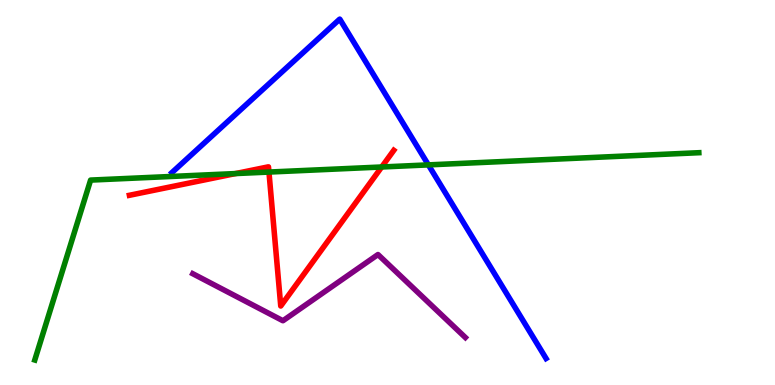[{'lines': ['blue', 'red'], 'intersections': []}, {'lines': ['green', 'red'], 'intersections': [{'x': 3.04, 'y': 5.49}, {'x': 3.47, 'y': 5.53}, {'x': 4.93, 'y': 5.66}]}, {'lines': ['purple', 'red'], 'intersections': []}, {'lines': ['blue', 'green'], 'intersections': [{'x': 5.53, 'y': 5.72}]}, {'lines': ['blue', 'purple'], 'intersections': []}, {'lines': ['green', 'purple'], 'intersections': []}]